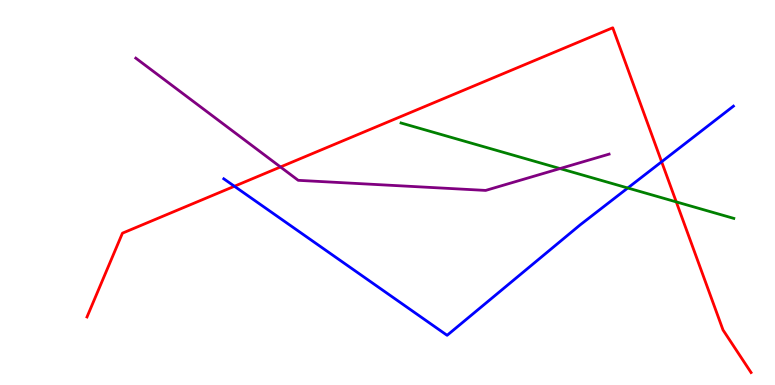[{'lines': ['blue', 'red'], 'intersections': [{'x': 3.02, 'y': 5.16}, {'x': 8.54, 'y': 5.8}]}, {'lines': ['green', 'red'], 'intersections': [{'x': 8.73, 'y': 4.76}]}, {'lines': ['purple', 'red'], 'intersections': [{'x': 3.62, 'y': 5.66}]}, {'lines': ['blue', 'green'], 'intersections': [{'x': 8.1, 'y': 5.12}]}, {'lines': ['blue', 'purple'], 'intersections': []}, {'lines': ['green', 'purple'], 'intersections': [{'x': 7.23, 'y': 5.62}]}]